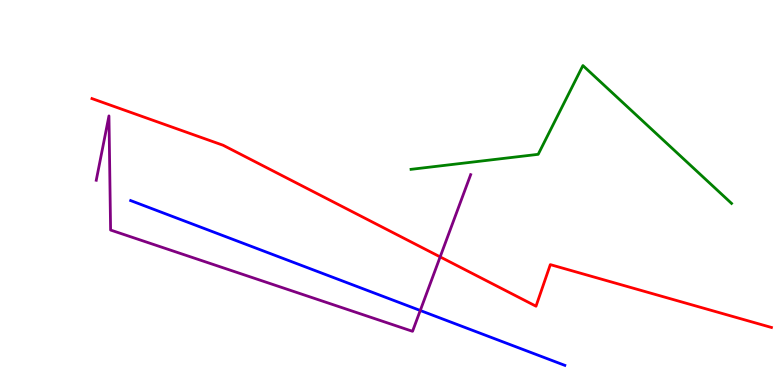[{'lines': ['blue', 'red'], 'intersections': []}, {'lines': ['green', 'red'], 'intersections': []}, {'lines': ['purple', 'red'], 'intersections': [{'x': 5.68, 'y': 3.33}]}, {'lines': ['blue', 'green'], 'intersections': []}, {'lines': ['blue', 'purple'], 'intersections': [{'x': 5.42, 'y': 1.94}]}, {'lines': ['green', 'purple'], 'intersections': []}]